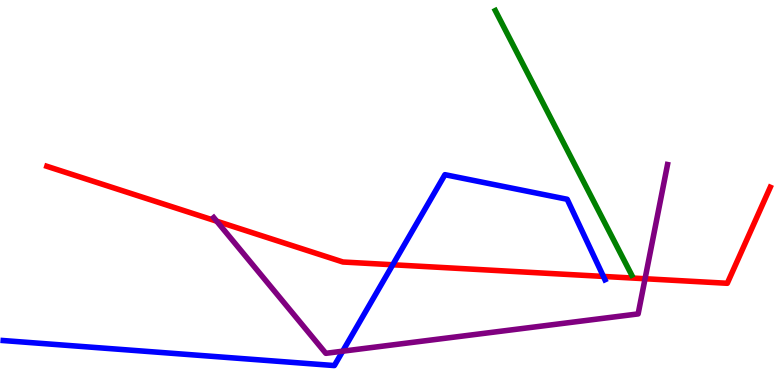[{'lines': ['blue', 'red'], 'intersections': [{'x': 5.07, 'y': 3.12}, {'x': 7.79, 'y': 2.82}]}, {'lines': ['green', 'red'], 'intersections': []}, {'lines': ['purple', 'red'], 'intersections': [{'x': 2.8, 'y': 4.25}, {'x': 8.32, 'y': 2.76}]}, {'lines': ['blue', 'green'], 'intersections': []}, {'lines': ['blue', 'purple'], 'intersections': [{'x': 4.42, 'y': 0.878}]}, {'lines': ['green', 'purple'], 'intersections': []}]